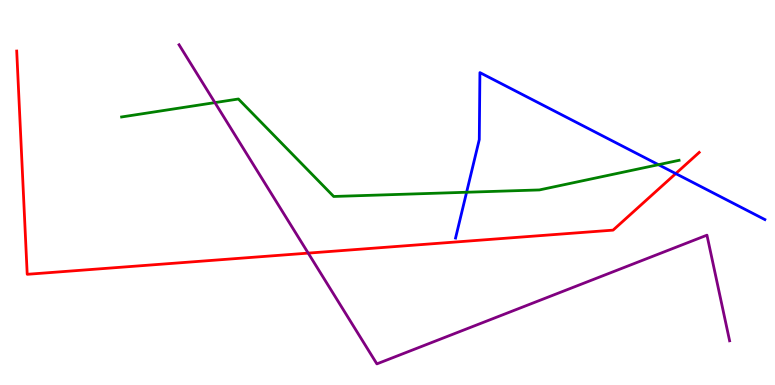[{'lines': ['blue', 'red'], 'intersections': [{'x': 8.72, 'y': 5.49}]}, {'lines': ['green', 'red'], 'intersections': []}, {'lines': ['purple', 'red'], 'intersections': [{'x': 3.98, 'y': 3.43}]}, {'lines': ['blue', 'green'], 'intersections': [{'x': 6.02, 'y': 5.01}, {'x': 8.5, 'y': 5.72}]}, {'lines': ['blue', 'purple'], 'intersections': []}, {'lines': ['green', 'purple'], 'intersections': [{'x': 2.77, 'y': 7.33}]}]